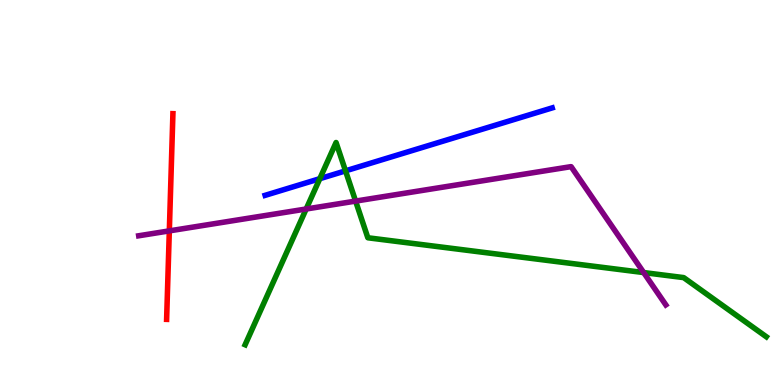[{'lines': ['blue', 'red'], 'intersections': []}, {'lines': ['green', 'red'], 'intersections': []}, {'lines': ['purple', 'red'], 'intersections': [{'x': 2.18, 'y': 4.0}]}, {'lines': ['blue', 'green'], 'intersections': [{'x': 4.13, 'y': 5.36}, {'x': 4.46, 'y': 5.56}]}, {'lines': ['blue', 'purple'], 'intersections': []}, {'lines': ['green', 'purple'], 'intersections': [{'x': 3.95, 'y': 4.57}, {'x': 4.59, 'y': 4.78}, {'x': 8.31, 'y': 2.92}]}]